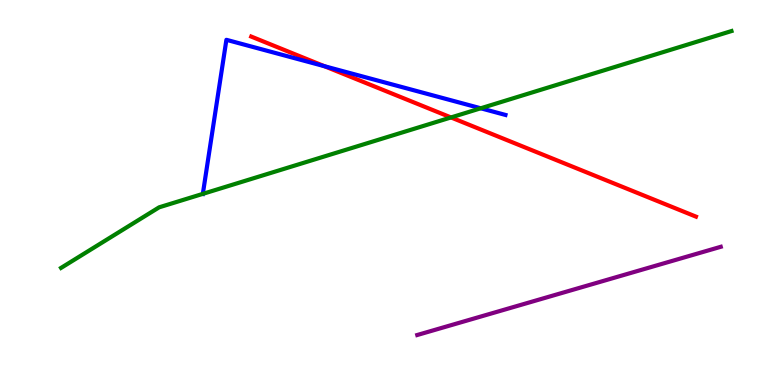[{'lines': ['blue', 'red'], 'intersections': [{'x': 4.19, 'y': 8.28}]}, {'lines': ['green', 'red'], 'intersections': [{'x': 5.82, 'y': 6.95}]}, {'lines': ['purple', 'red'], 'intersections': []}, {'lines': ['blue', 'green'], 'intersections': [{'x': 2.62, 'y': 4.96}, {'x': 6.2, 'y': 7.19}]}, {'lines': ['blue', 'purple'], 'intersections': []}, {'lines': ['green', 'purple'], 'intersections': []}]